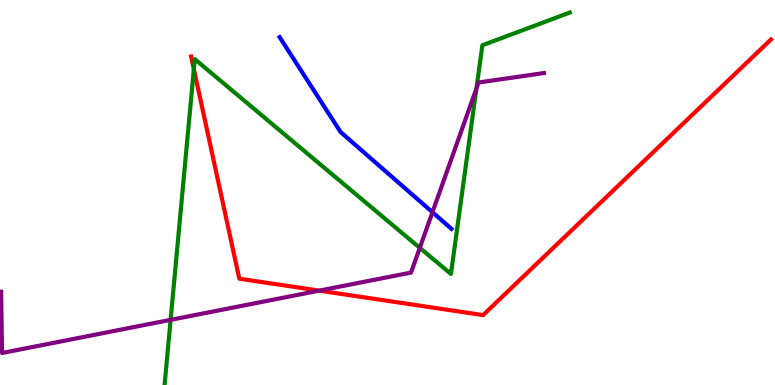[{'lines': ['blue', 'red'], 'intersections': []}, {'lines': ['green', 'red'], 'intersections': [{'x': 2.5, 'y': 8.2}]}, {'lines': ['purple', 'red'], 'intersections': [{'x': 4.12, 'y': 2.45}]}, {'lines': ['blue', 'green'], 'intersections': []}, {'lines': ['blue', 'purple'], 'intersections': [{'x': 5.58, 'y': 4.49}]}, {'lines': ['green', 'purple'], 'intersections': [{'x': 2.2, 'y': 1.69}, {'x': 5.42, 'y': 3.56}, {'x': 6.15, 'y': 7.7}]}]